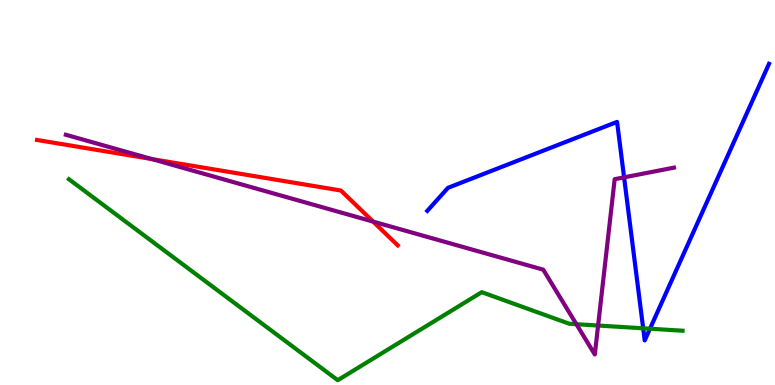[{'lines': ['blue', 'red'], 'intersections': []}, {'lines': ['green', 'red'], 'intersections': []}, {'lines': ['purple', 'red'], 'intersections': [{'x': 1.96, 'y': 5.87}, {'x': 4.81, 'y': 4.24}]}, {'lines': ['blue', 'green'], 'intersections': [{'x': 8.3, 'y': 1.47}, {'x': 8.39, 'y': 1.46}]}, {'lines': ['blue', 'purple'], 'intersections': [{'x': 8.05, 'y': 5.39}]}, {'lines': ['green', 'purple'], 'intersections': [{'x': 7.44, 'y': 1.58}, {'x': 7.72, 'y': 1.54}]}]